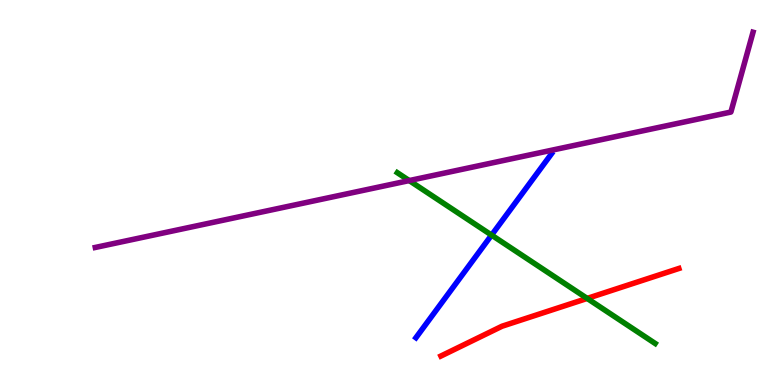[{'lines': ['blue', 'red'], 'intersections': []}, {'lines': ['green', 'red'], 'intersections': [{'x': 7.58, 'y': 2.25}]}, {'lines': ['purple', 'red'], 'intersections': []}, {'lines': ['blue', 'green'], 'intersections': [{'x': 6.34, 'y': 3.89}]}, {'lines': ['blue', 'purple'], 'intersections': []}, {'lines': ['green', 'purple'], 'intersections': [{'x': 5.28, 'y': 5.31}]}]